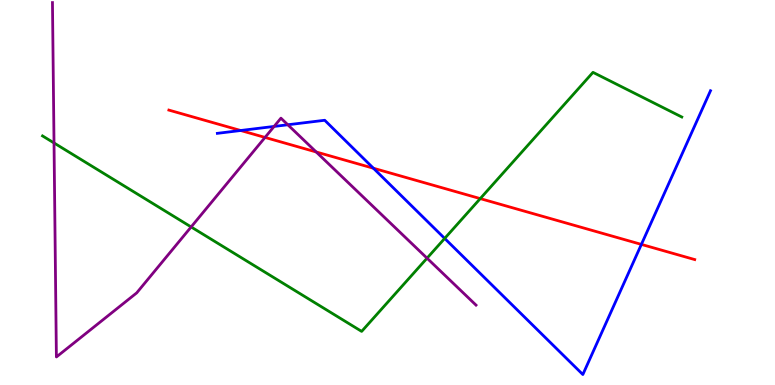[{'lines': ['blue', 'red'], 'intersections': [{'x': 3.11, 'y': 6.61}, {'x': 4.82, 'y': 5.63}, {'x': 8.28, 'y': 3.65}]}, {'lines': ['green', 'red'], 'intersections': [{'x': 6.2, 'y': 4.84}]}, {'lines': ['purple', 'red'], 'intersections': [{'x': 3.42, 'y': 6.43}, {'x': 4.08, 'y': 6.05}]}, {'lines': ['blue', 'green'], 'intersections': [{'x': 5.74, 'y': 3.81}]}, {'lines': ['blue', 'purple'], 'intersections': [{'x': 3.54, 'y': 6.72}, {'x': 3.71, 'y': 6.76}]}, {'lines': ['green', 'purple'], 'intersections': [{'x': 0.697, 'y': 6.29}, {'x': 2.47, 'y': 4.11}, {'x': 5.51, 'y': 3.29}]}]